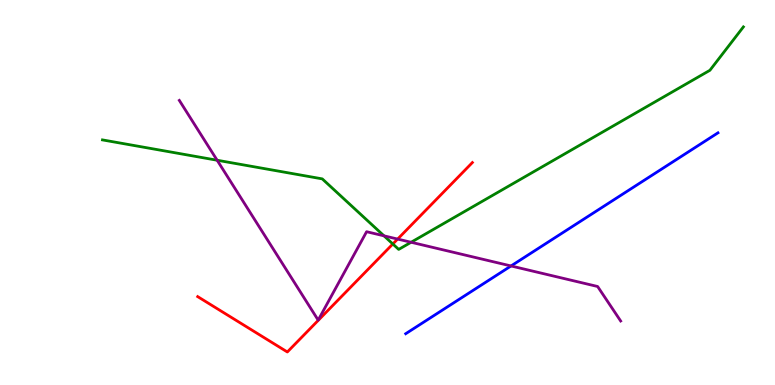[{'lines': ['blue', 'red'], 'intersections': []}, {'lines': ['green', 'red'], 'intersections': [{'x': 5.07, 'y': 3.66}]}, {'lines': ['purple', 'red'], 'intersections': [{'x': 5.13, 'y': 3.79}]}, {'lines': ['blue', 'green'], 'intersections': []}, {'lines': ['blue', 'purple'], 'intersections': [{'x': 6.59, 'y': 3.09}]}, {'lines': ['green', 'purple'], 'intersections': [{'x': 2.8, 'y': 5.84}, {'x': 4.95, 'y': 3.87}, {'x': 5.3, 'y': 3.71}]}]